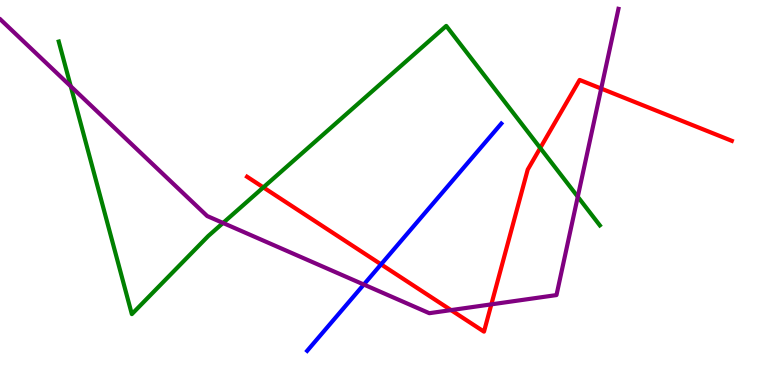[{'lines': ['blue', 'red'], 'intersections': [{'x': 4.92, 'y': 3.13}]}, {'lines': ['green', 'red'], 'intersections': [{'x': 3.4, 'y': 5.13}, {'x': 6.97, 'y': 6.16}]}, {'lines': ['purple', 'red'], 'intersections': [{'x': 5.82, 'y': 1.95}, {'x': 6.34, 'y': 2.09}, {'x': 7.76, 'y': 7.7}]}, {'lines': ['blue', 'green'], 'intersections': []}, {'lines': ['blue', 'purple'], 'intersections': [{'x': 4.69, 'y': 2.61}]}, {'lines': ['green', 'purple'], 'intersections': [{'x': 0.913, 'y': 7.76}, {'x': 2.88, 'y': 4.21}, {'x': 7.46, 'y': 4.89}]}]